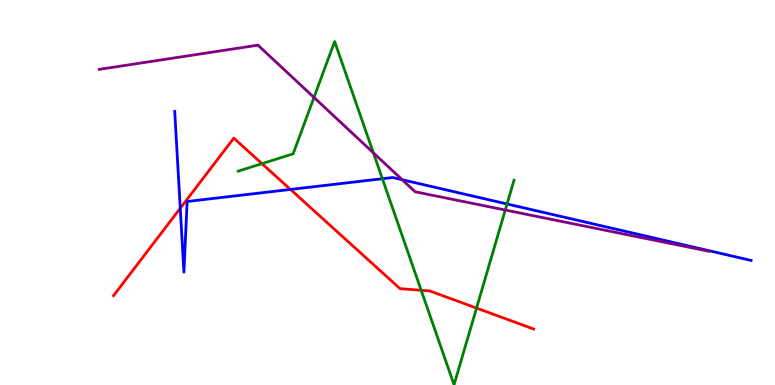[{'lines': ['blue', 'red'], 'intersections': [{'x': 2.33, 'y': 4.59}, {'x': 3.75, 'y': 5.08}]}, {'lines': ['green', 'red'], 'intersections': [{'x': 3.38, 'y': 5.75}, {'x': 5.43, 'y': 2.46}, {'x': 6.15, 'y': 2.0}]}, {'lines': ['purple', 'red'], 'intersections': []}, {'lines': ['blue', 'green'], 'intersections': [{'x': 4.93, 'y': 5.36}, {'x': 6.54, 'y': 4.7}]}, {'lines': ['blue', 'purple'], 'intersections': [{'x': 5.19, 'y': 5.33}]}, {'lines': ['green', 'purple'], 'intersections': [{'x': 4.05, 'y': 7.47}, {'x': 4.82, 'y': 6.03}, {'x': 6.52, 'y': 4.54}]}]